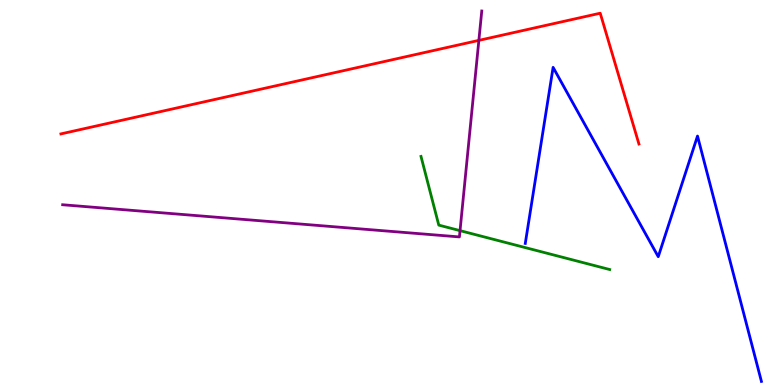[{'lines': ['blue', 'red'], 'intersections': []}, {'lines': ['green', 'red'], 'intersections': []}, {'lines': ['purple', 'red'], 'intersections': [{'x': 6.18, 'y': 8.95}]}, {'lines': ['blue', 'green'], 'intersections': []}, {'lines': ['blue', 'purple'], 'intersections': []}, {'lines': ['green', 'purple'], 'intersections': [{'x': 5.94, 'y': 4.01}]}]